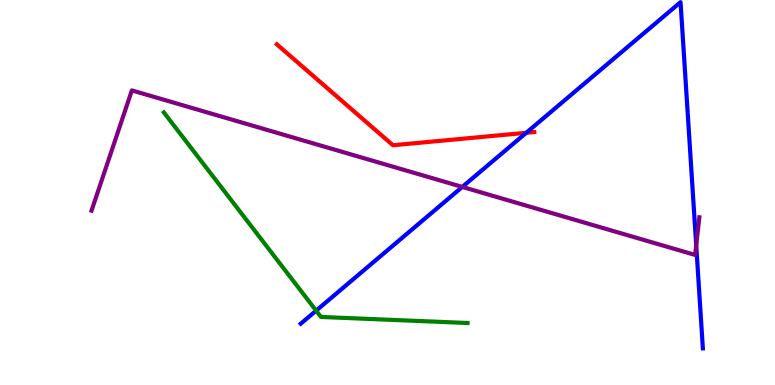[{'lines': ['blue', 'red'], 'intersections': [{'x': 6.79, 'y': 6.55}]}, {'lines': ['green', 'red'], 'intersections': []}, {'lines': ['purple', 'red'], 'intersections': []}, {'lines': ['blue', 'green'], 'intersections': [{'x': 4.08, 'y': 1.93}]}, {'lines': ['blue', 'purple'], 'intersections': [{'x': 5.97, 'y': 5.14}, {'x': 8.98, 'y': 3.63}]}, {'lines': ['green', 'purple'], 'intersections': []}]